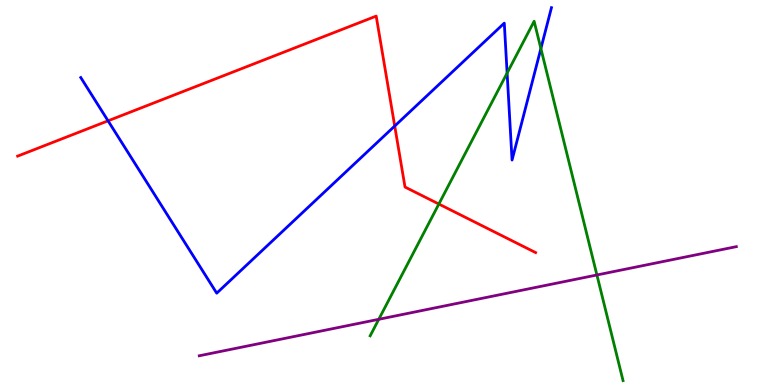[{'lines': ['blue', 'red'], 'intersections': [{'x': 1.39, 'y': 6.86}, {'x': 5.09, 'y': 6.73}]}, {'lines': ['green', 'red'], 'intersections': [{'x': 5.66, 'y': 4.7}]}, {'lines': ['purple', 'red'], 'intersections': []}, {'lines': ['blue', 'green'], 'intersections': [{'x': 6.54, 'y': 8.1}, {'x': 6.98, 'y': 8.74}]}, {'lines': ['blue', 'purple'], 'intersections': []}, {'lines': ['green', 'purple'], 'intersections': [{'x': 4.89, 'y': 1.71}, {'x': 7.7, 'y': 2.86}]}]